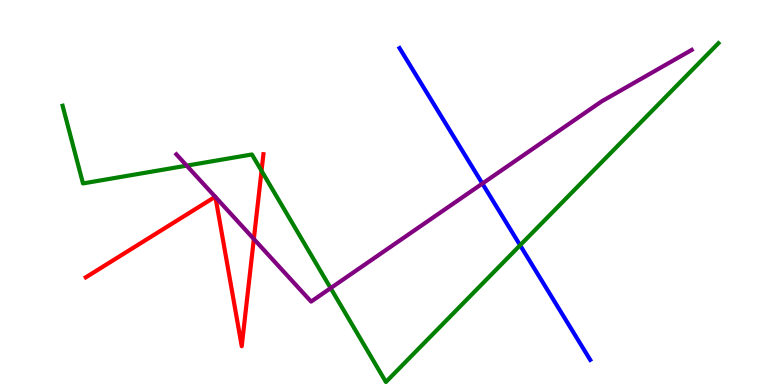[{'lines': ['blue', 'red'], 'intersections': []}, {'lines': ['green', 'red'], 'intersections': [{'x': 3.37, 'y': 5.56}]}, {'lines': ['purple', 'red'], 'intersections': [{'x': 2.78, 'y': 4.89}, {'x': 2.78, 'y': 4.88}, {'x': 3.28, 'y': 3.79}]}, {'lines': ['blue', 'green'], 'intersections': [{'x': 6.71, 'y': 3.63}]}, {'lines': ['blue', 'purple'], 'intersections': [{'x': 6.22, 'y': 5.23}]}, {'lines': ['green', 'purple'], 'intersections': [{'x': 2.41, 'y': 5.7}, {'x': 4.27, 'y': 2.52}]}]